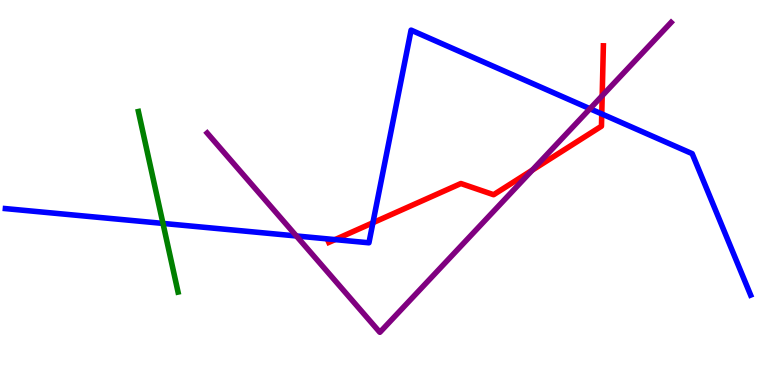[{'lines': ['blue', 'red'], 'intersections': [{'x': 4.32, 'y': 3.78}, {'x': 4.81, 'y': 4.21}, {'x': 7.76, 'y': 7.04}]}, {'lines': ['green', 'red'], 'intersections': []}, {'lines': ['purple', 'red'], 'intersections': [{'x': 6.87, 'y': 5.58}, {'x': 7.77, 'y': 7.51}]}, {'lines': ['blue', 'green'], 'intersections': [{'x': 2.1, 'y': 4.2}]}, {'lines': ['blue', 'purple'], 'intersections': [{'x': 3.82, 'y': 3.87}, {'x': 7.61, 'y': 7.18}]}, {'lines': ['green', 'purple'], 'intersections': []}]